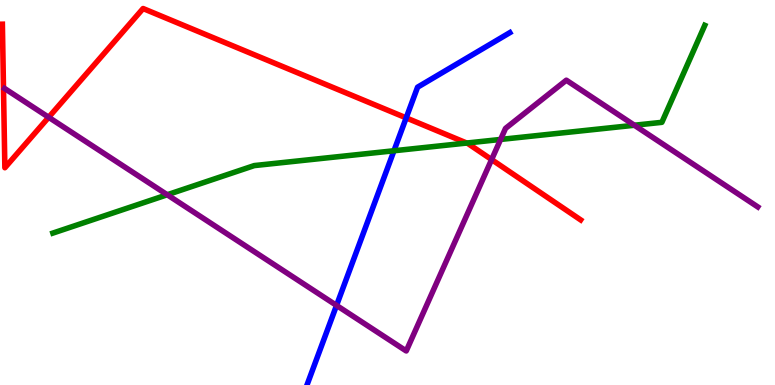[{'lines': ['blue', 'red'], 'intersections': [{'x': 5.24, 'y': 6.94}]}, {'lines': ['green', 'red'], 'intersections': [{'x': 6.02, 'y': 6.28}]}, {'lines': ['purple', 'red'], 'intersections': [{'x': 0.628, 'y': 6.95}, {'x': 6.34, 'y': 5.85}]}, {'lines': ['blue', 'green'], 'intersections': [{'x': 5.08, 'y': 6.08}]}, {'lines': ['blue', 'purple'], 'intersections': [{'x': 4.34, 'y': 2.07}]}, {'lines': ['green', 'purple'], 'intersections': [{'x': 2.16, 'y': 4.94}, {'x': 6.46, 'y': 6.38}, {'x': 8.19, 'y': 6.75}]}]